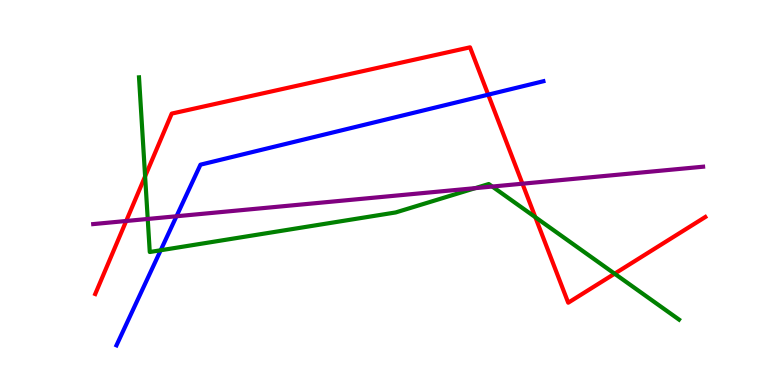[{'lines': ['blue', 'red'], 'intersections': [{'x': 6.3, 'y': 7.54}]}, {'lines': ['green', 'red'], 'intersections': [{'x': 1.87, 'y': 5.42}, {'x': 6.91, 'y': 4.36}, {'x': 7.93, 'y': 2.89}]}, {'lines': ['purple', 'red'], 'intersections': [{'x': 1.63, 'y': 4.26}, {'x': 6.74, 'y': 5.23}]}, {'lines': ['blue', 'green'], 'intersections': [{'x': 2.07, 'y': 3.5}]}, {'lines': ['blue', 'purple'], 'intersections': [{'x': 2.28, 'y': 4.38}]}, {'lines': ['green', 'purple'], 'intersections': [{'x': 1.91, 'y': 4.31}, {'x': 6.13, 'y': 5.11}, {'x': 6.35, 'y': 5.15}]}]